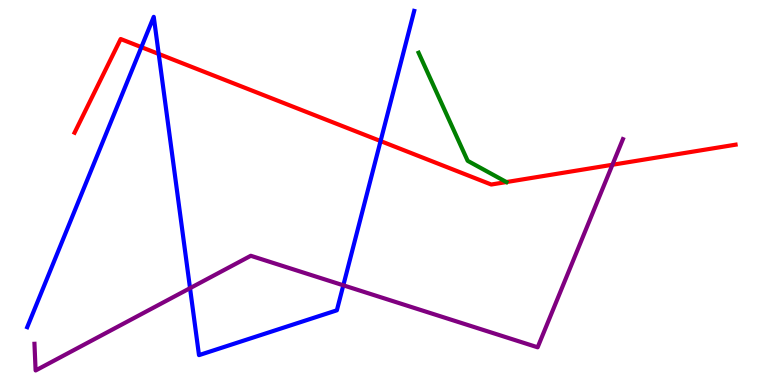[{'lines': ['blue', 'red'], 'intersections': [{'x': 1.82, 'y': 8.78}, {'x': 2.05, 'y': 8.6}, {'x': 4.91, 'y': 6.34}]}, {'lines': ['green', 'red'], 'intersections': [{'x': 6.53, 'y': 5.27}]}, {'lines': ['purple', 'red'], 'intersections': [{'x': 7.9, 'y': 5.72}]}, {'lines': ['blue', 'green'], 'intersections': []}, {'lines': ['blue', 'purple'], 'intersections': [{'x': 2.45, 'y': 2.51}, {'x': 4.43, 'y': 2.59}]}, {'lines': ['green', 'purple'], 'intersections': []}]